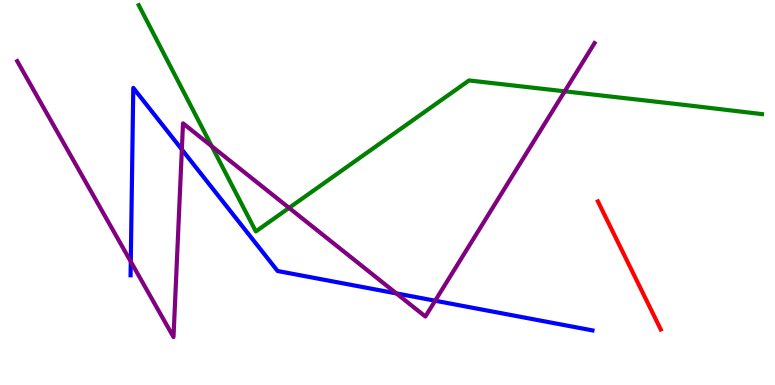[{'lines': ['blue', 'red'], 'intersections': []}, {'lines': ['green', 'red'], 'intersections': []}, {'lines': ['purple', 'red'], 'intersections': []}, {'lines': ['blue', 'green'], 'intersections': []}, {'lines': ['blue', 'purple'], 'intersections': [{'x': 1.69, 'y': 3.21}, {'x': 2.35, 'y': 6.12}, {'x': 5.11, 'y': 2.38}, {'x': 5.62, 'y': 2.19}]}, {'lines': ['green', 'purple'], 'intersections': [{'x': 2.73, 'y': 6.2}, {'x': 3.73, 'y': 4.6}, {'x': 7.29, 'y': 7.63}]}]